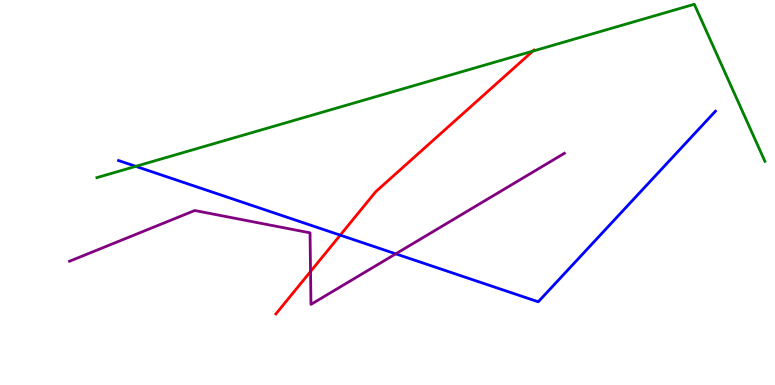[{'lines': ['blue', 'red'], 'intersections': [{'x': 4.39, 'y': 3.89}]}, {'lines': ['green', 'red'], 'intersections': [{'x': 6.88, 'y': 8.67}]}, {'lines': ['purple', 'red'], 'intersections': [{'x': 4.01, 'y': 2.95}]}, {'lines': ['blue', 'green'], 'intersections': [{'x': 1.75, 'y': 5.68}]}, {'lines': ['blue', 'purple'], 'intersections': [{'x': 5.11, 'y': 3.41}]}, {'lines': ['green', 'purple'], 'intersections': []}]